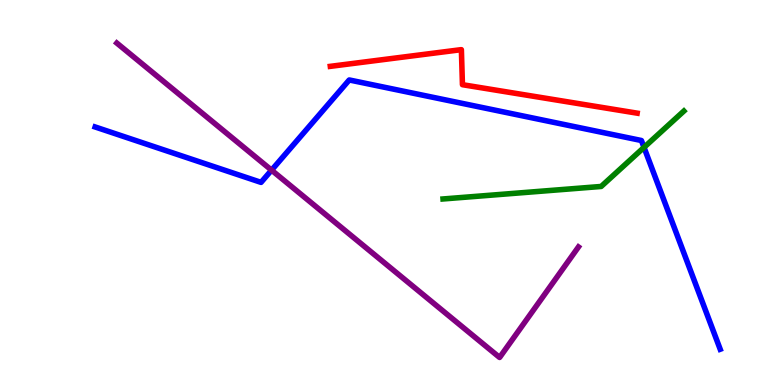[{'lines': ['blue', 'red'], 'intersections': []}, {'lines': ['green', 'red'], 'intersections': []}, {'lines': ['purple', 'red'], 'intersections': []}, {'lines': ['blue', 'green'], 'intersections': [{'x': 8.31, 'y': 6.17}]}, {'lines': ['blue', 'purple'], 'intersections': [{'x': 3.5, 'y': 5.58}]}, {'lines': ['green', 'purple'], 'intersections': []}]